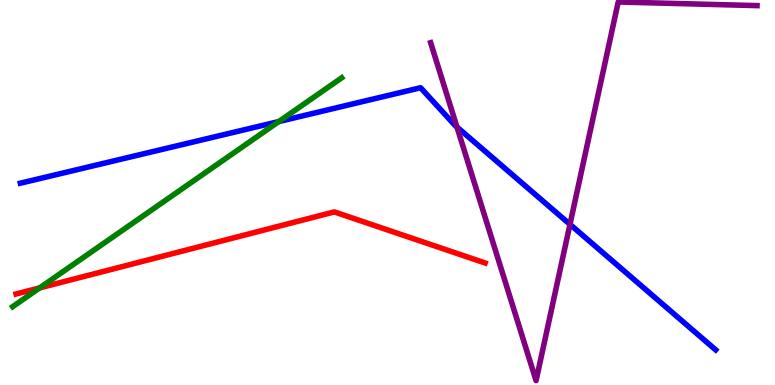[{'lines': ['blue', 'red'], 'intersections': []}, {'lines': ['green', 'red'], 'intersections': [{'x': 0.511, 'y': 2.52}]}, {'lines': ['purple', 'red'], 'intersections': []}, {'lines': ['blue', 'green'], 'intersections': [{'x': 3.6, 'y': 6.84}]}, {'lines': ['blue', 'purple'], 'intersections': [{'x': 5.9, 'y': 6.7}, {'x': 7.35, 'y': 4.17}]}, {'lines': ['green', 'purple'], 'intersections': []}]